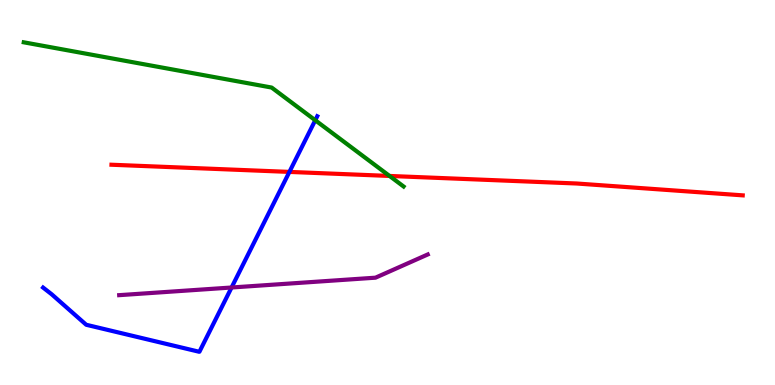[{'lines': ['blue', 'red'], 'intersections': [{'x': 3.73, 'y': 5.53}]}, {'lines': ['green', 'red'], 'intersections': [{'x': 5.03, 'y': 5.43}]}, {'lines': ['purple', 'red'], 'intersections': []}, {'lines': ['blue', 'green'], 'intersections': [{'x': 4.07, 'y': 6.88}]}, {'lines': ['blue', 'purple'], 'intersections': [{'x': 2.99, 'y': 2.53}]}, {'lines': ['green', 'purple'], 'intersections': []}]